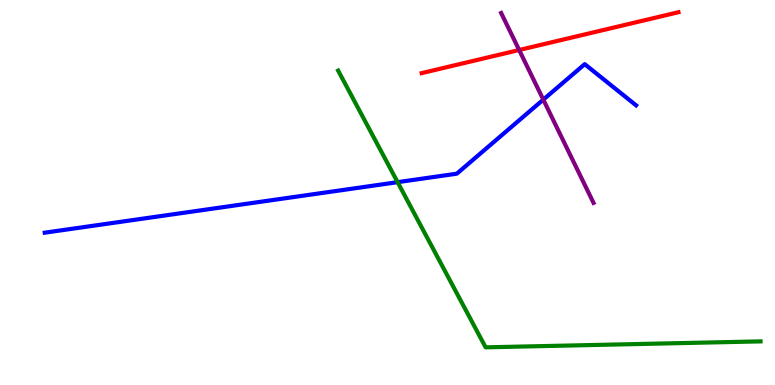[{'lines': ['blue', 'red'], 'intersections': []}, {'lines': ['green', 'red'], 'intersections': []}, {'lines': ['purple', 'red'], 'intersections': [{'x': 6.7, 'y': 8.7}]}, {'lines': ['blue', 'green'], 'intersections': [{'x': 5.13, 'y': 5.27}]}, {'lines': ['blue', 'purple'], 'intersections': [{'x': 7.01, 'y': 7.41}]}, {'lines': ['green', 'purple'], 'intersections': []}]